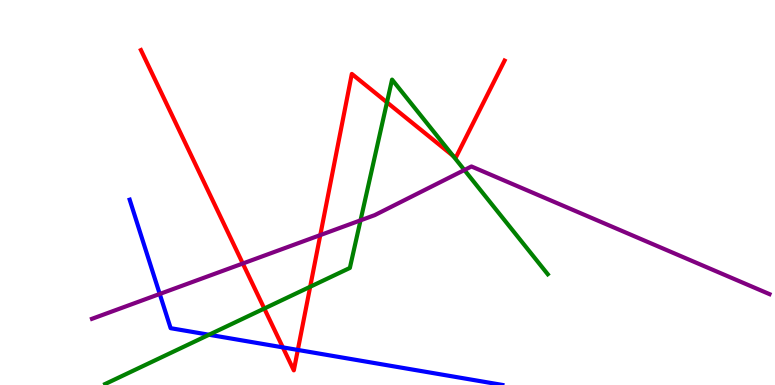[{'lines': ['blue', 'red'], 'intersections': [{'x': 3.65, 'y': 0.977}, {'x': 3.84, 'y': 0.911}]}, {'lines': ['green', 'red'], 'intersections': [{'x': 3.41, 'y': 1.99}, {'x': 4.0, 'y': 2.55}, {'x': 4.99, 'y': 7.34}, {'x': 5.85, 'y': 5.95}]}, {'lines': ['purple', 'red'], 'intersections': [{'x': 3.13, 'y': 3.16}, {'x': 4.13, 'y': 3.89}]}, {'lines': ['blue', 'green'], 'intersections': [{'x': 2.7, 'y': 1.31}]}, {'lines': ['blue', 'purple'], 'intersections': [{'x': 2.06, 'y': 2.36}]}, {'lines': ['green', 'purple'], 'intersections': [{'x': 4.65, 'y': 4.28}, {'x': 5.99, 'y': 5.58}]}]